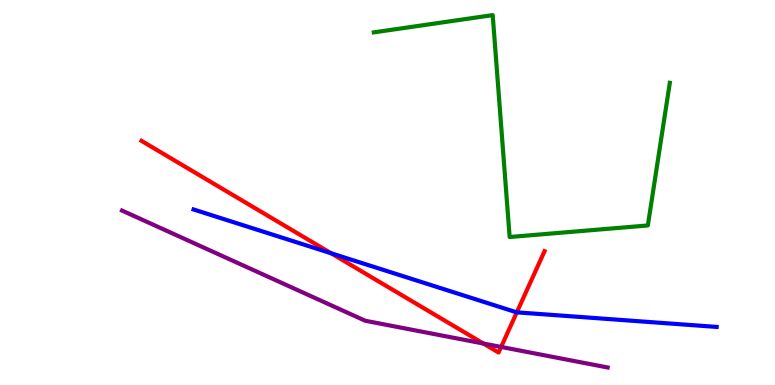[{'lines': ['blue', 'red'], 'intersections': [{'x': 4.27, 'y': 3.42}, {'x': 6.67, 'y': 1.89}]}, {'lines': ['green', 'red'], 'intersections': []}, {'lines': ['purple', 'red'], 'intersections': [{'x': 6.24, 'y': 1.08}, {'x': 6.47, 'y': 0.989}]}, {'lines': ['blue', 'green'], 'intersections': []}, {'lines': ['blue', 'purple'], 'intersections': []}, {'lines': ['green', 'purple'], 'intersections': []}]